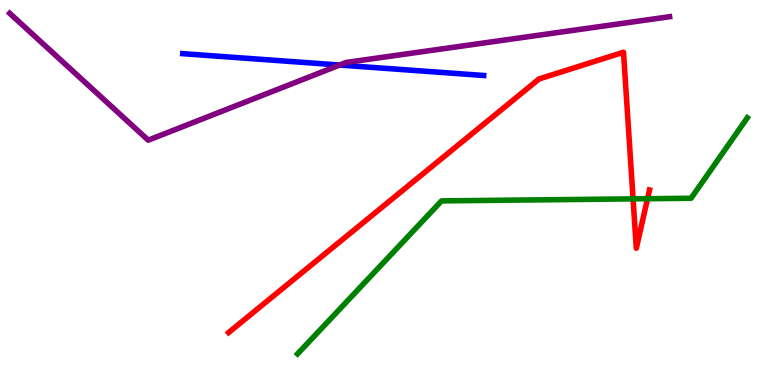[{'lines': ['blue', 'red'], 'intersections': []}, {'lines': ['green', 'red'], 'intersections': [{'x': 8.17, 'y': 4.83}, {'x': 8.36, 'y': 4.84}]}, {'lines': ['purple', 'red'], 'intersections': []}, {'lines': ['blue', 'green'], 'intersections': []}, {'lines': ['blue', 'purple'], 'intersections': [{'x': 4.38, 'y': 8.31}]}, {'lines': ['green', 'purple'], 'intersections': []}]